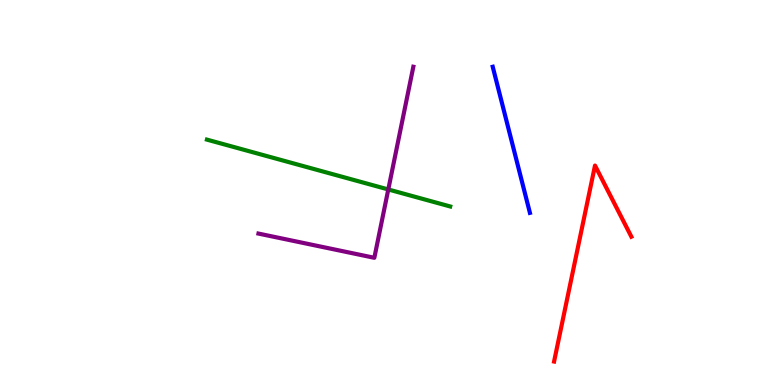[{'lines': ['blue', 'red'], 'intersections': []}, {'lines': ['green', 'red'], 'intersections': []}, {'lines': ['purple', 'red'], 'intersections': []}, {'lines': ['blue', 'green'], 'intersections': []}, {'lines': ['blue', 'purple'], 'intersections': []}, {'lines': ['green', 'purple'], 'intersections': [{'x': 5.01, 'y': 5.08}]}]